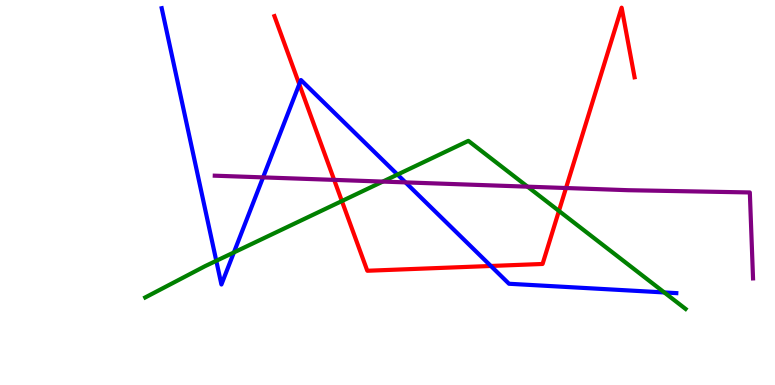[{'lines': ['blue', 'red'], 'intersections': [{'x': 3.86, 'y': 7.81}, {'x': 6.33, 'y': 3.09}]}, {'lines': ['green', 'red'], 'intersections': [{'x': 4.41, 'y': 4.78}, {'x': 7.21, 'y': 4.52}]}, {'lines': ['purple', 'red'], 'intersections': [{'x': 4.31, 'y': 5.33}, {'x': 7.3, 'y': 5.12}]}, {'lines': ['blue', 'green'], 'intersections': [{'x': 2.79, 'y': 3.23}, {'x': 3.02, 'y': 3.44}, {'x': 5.13, 'y': 5.47}, {'x': 8.57, 'y': 2.4}]}, {'lines': ['blue', 'purple'], 'intersections': [{'x': 3.39, 'y': 5.39}, {'x': 5.23, 'y': 5.26}]}, {'lines': ['green', 'purple'], 'intersections': [{'x': 4.94, 'y': 5.28}, {'x': 6.81, 'y': 5.15}]}]